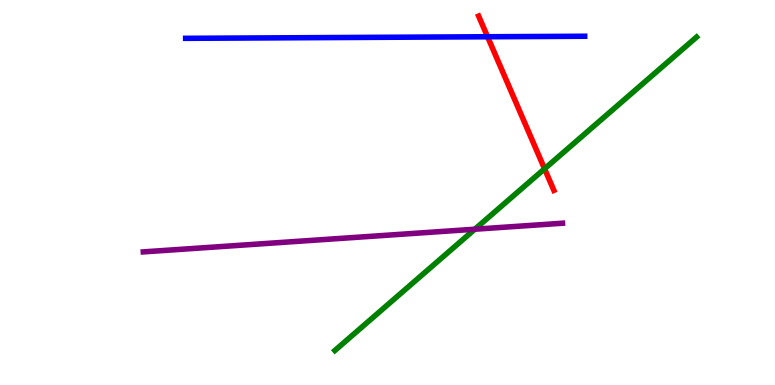[{'lines': ['blue', 'red'], 'intersections': [{'x': 6.29, 'y': 9.05}]}, {'lines': ['green', 'red'], 'intersections': [{'x': 7.03, 'y': 5.62}]}, {'lines': ['purple', 'red'], 'intersections': []}, {'lines': ['blue', 'green'], 'intersections': []}, {'lines': ['blue', 'purple'], 'intersections': []}, {'lines': ['green', 'purple'], 'intersections': [{'x': 6.13, 'y': 4.05}]}]